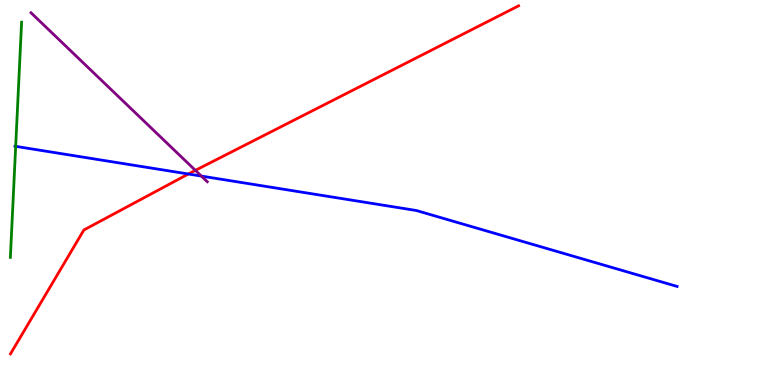[{'lines': ['blue', 'red'], 'intersections': [{'x': 2.43, 'y': 5.48}]}, {'lines': ['green', 'red'], 'intersections': []}, {'lines': ['purple', 'red'], 'intersections': [{'x': 2.52, 'y': 5.58}]}, {'lines': ['blue', 'green'], 'intersections': [{'x': 0.202, 'y': 6.2}]}, {'lines': ['blue', 'purple'], 'intersections': [{'x': 2.6, 'y': 5.43}]}, {'lines': ['green', 'purple'], 'intersections': []}]